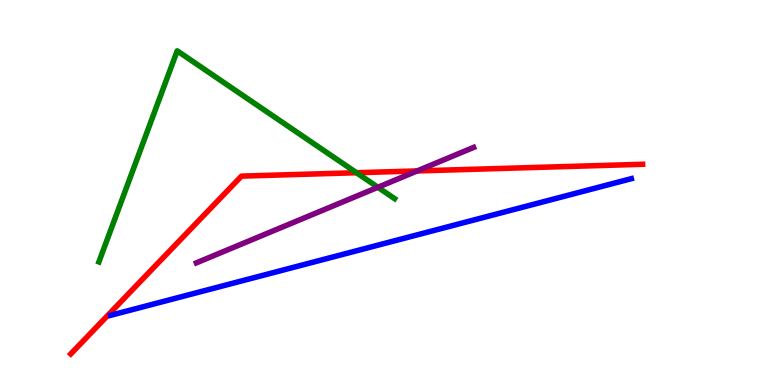[{'lines': ['blue', 'red'], 'intersections': []}, {'lines': ['green', 'red'], 'intersections': [{'x': 4.6, 'y': 5.51}]}, {'lines': ['purple', 'red'], 'intersections': [{'x': 5.38, 'y': 5.56}]}, {'lines': ['blue', 'green'], 'intersections': []}, {'lines': ['blue', 'purple'], 'intersections': []}, {'lines': ['green', 'purple'], 'intersections': [{'x': 4.88, 'y': 5.14}]}]